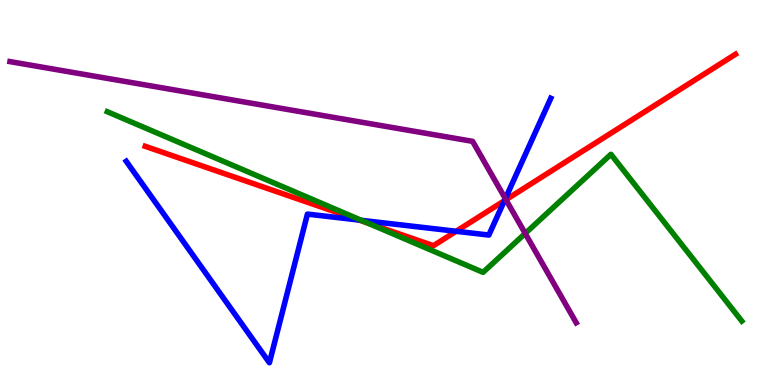[{'lines': ['blue', 'red'], 'intersections': [{'x': 4.63, 'y': 4.28}, {'x': 5.89, 'y': 3.99}, {'x': 6.51, 'y': 4.79}]}, {'lines': ['green', 'red'], 'intersections': [{'x': 4.74, 'y': 4.21}]}, {'lines': ['purple', 'red'], 'intersections': [{'x': 6.53, 'y': 4.81}]}, {'lines': ['blue', 'green'], 'intersections': [{'x': 4.66, 'y': 4.28}]}, {'lines': ['blue', 'purple'], 'intersections': [{'x': 6.52, 'y': 4.84}]}, {'lines': ['green', 'purple'], 'intersections': [{'x': 6.78, 'y': 3.94}]}]